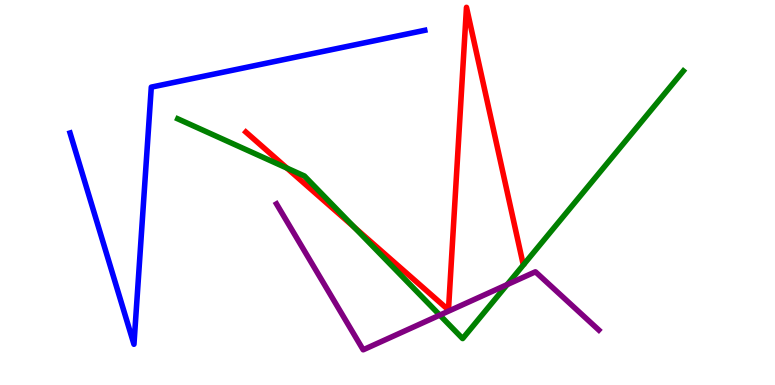[{'lines': ['blue', 'red'], 'intersections': []}, {'lines': ['green', 'red'], 'intersections': [{'x': 3.7, 'y': 5.63}, {'x': 4.57, 'y': 4.1}]}, {'lines': ['purple', 'red'], 'intersections': []}, {'lines': ['blue', 'green'], 'intersections': []}, {'lines': ['blue', 'purple'], 'intersections': []}, {'lines': ['green', 'purple'], 'intersections': [{'x': 5.67, 'y': 1.82}, {'x': 6.54, 'y': 2.61}]}]